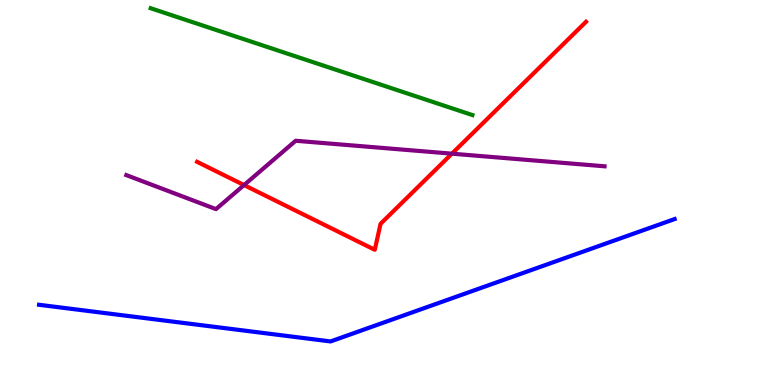[{'lines': ['blue', 'red'], 'intersections': []}, {'lines': ['green', 'red'], 'intersections': []}, {'lines': ['purple', 'red'], 'intersections': [{'x': 3.15, 'y': 5.19}, {'x': 5.83, 'y': 6.01}]}, {'lines': ['blue', 'green'], 'intersections': []}, {'lines': ['blue', 'purple'], 'intersections': []}, {'lines': ['green', 'purple'], 'intersections': []}]